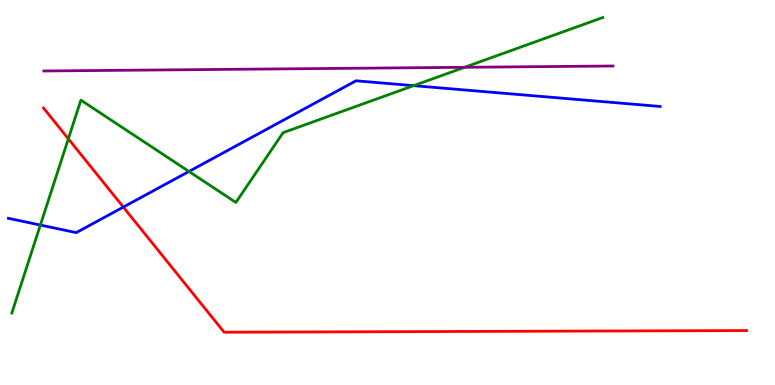[{'lines': ['blue', 'red'], 'intersections': [{'x': 1.59, 'y': 4.62}]}, {'lines': ['green', 'red'], 'intersections': [{'x': 0.882, 'y': 6.39}]}, {'lines': ['purple', 'red'], 'intersections': []}, {'lines': ['blue', 'green'], 'intersections': [{'x': 0.521, 'y': 4.15}, {'x': 2.44, 'y': 5.55}, {'x': 5.34, 'y': 7.78}]}, {'lines': ['blue', 'purple'], 'intersections': []}, {'lines': ['green', 'purple'], 'intersections': [{'x': 5.99, 'y': 8.25}]}]